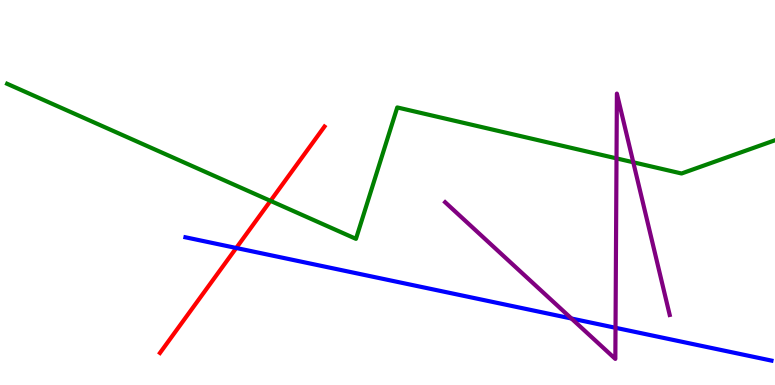[{'lines': ['blue', 'red'], 'intersections': [{'x': 3.05, 'y': 3.56}]}, {'lines': ['green', 'red'], 'intersections': [{'x': 3.49, 'y': 4.78}]}, {'lines': ['purple', 'red'], 'intersections': []}, {'lines': ['blue', 'green'], 'intersections': []}, {'lines': ['blue', 'purple'], 'intersections': [{'x': 7.37, 'y': 1.73}, {'x': 7.94, 'y': 1.49}]}, {'lines': ['green', 'purple'], 'intersections': [{'x': 7.95, 'y': 5.89}, {'x': 8.17, 'y': 5.78}]}]